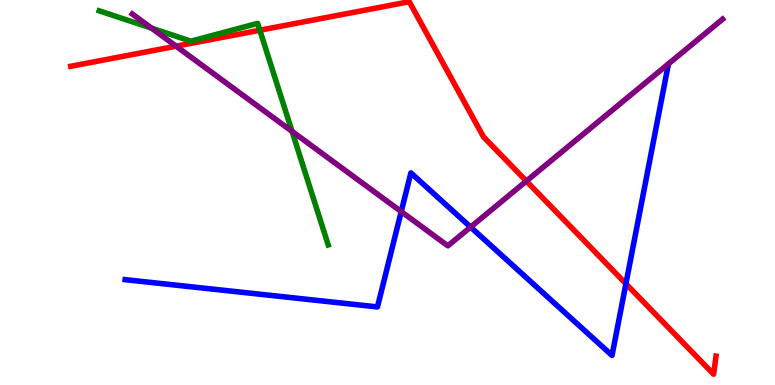[{'lines': ['blue', 'red'], 'intersections': [{'x': 8.08, 'y': 2.63}]}, {'lines': ['green', 'red'], 'intersections': [{'x': 3.35, 'y': 9.21}]}, {'lines': ['purple', 'red'], 'intersections': [{'x': 2.27, 'y': 8.8}, {'x': 6.79, 'y': 5.3}]}, {'lines': ['blue', 'green'], 'intersections': []}, {'lines': ['blue', 'purple'], 'intersections': [{'x': 5.18, 'y': 4.5}, {'x': 6.07, 'y': 4.1}]}, {'lines': ['green', 'purple'], 'intersections': [{'x': 1.96, 'y': 9.27}, {'x': 3.77, 'y': 6.59}]}]